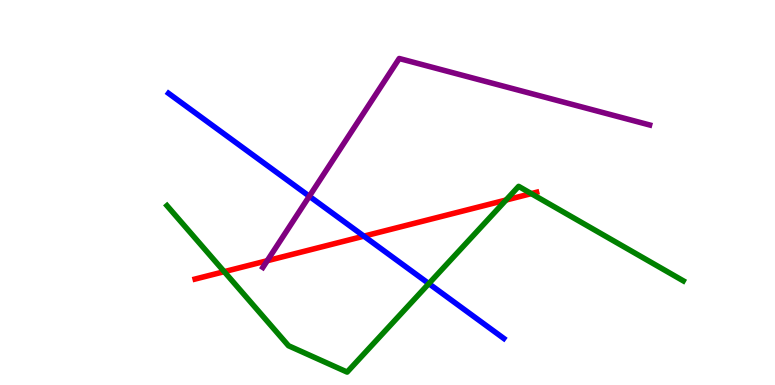[{'lines': ['blue', 'red'], 'intersections': [{'x': 4.7, 'y': 3.87}]}, {'lines': ['green', 'red'], 'intersections': [{'x': 2.89, 'y': 2.94}, {'x': 6.53, 'y': 4.8}, {'x': 6.86, 'y': 4.97}]}, {'lines': ['purple', 'red'], 'intersections': [{'x': 3.45, 'y': 3.23}]}, {'lines': ['blue', 'green'], 'intersections': [{'x': 5.53, 'y': 2.63}]}, {'lines': ['blue', 'purple'], 'intersections': [{'x': 3.99, 'y': 4.9}]}, {'lines': ['green', 'purple'], 'intersections': []}]